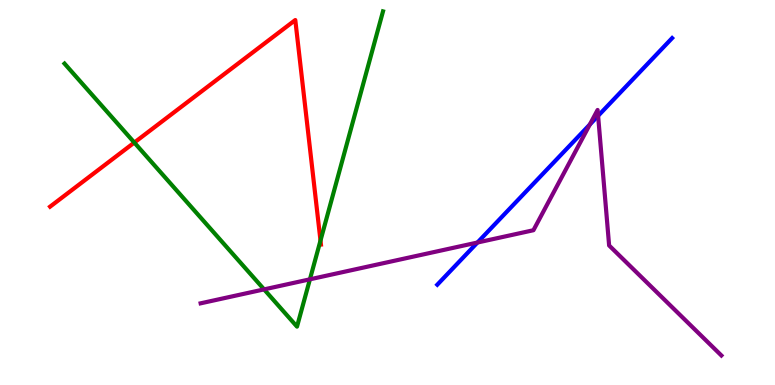[{'lines': ['blue', 'red'], 'intersections': []}, {'lines': ['green', 'red'], 'intersections': [{'x': 1.73, 'y': 6.3}, {'x': 4.14, 'y': 3.75}]}, {'lines': ['purple', 'red'], 'intersections': []}, {'lines': ['blue', 'green'], 'intersections': []}, {'lines': ['blue', 'purple'], 'intersections': [{'x': 6.16, 'y': 3.7}, {'x': 7.61, 'y': 6.77}, {'x': 7.72, 'y': 6.99}]}, {'lines': ['green', 'purple'], 'intersections': [{'x': 3.41, 'y': 2.48}, {'x': 4.0, 'y': 2.74}]}]